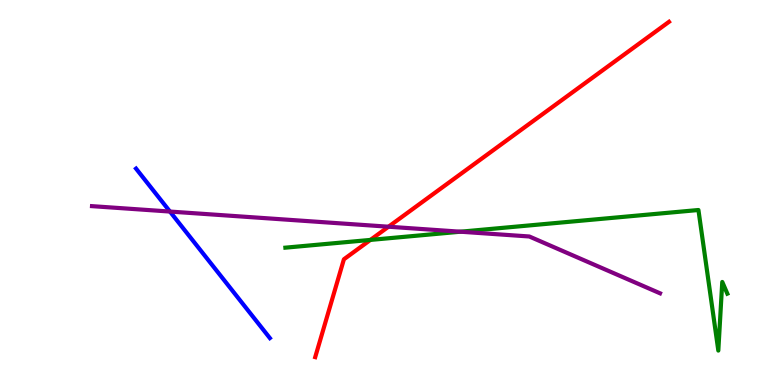[{'lines': ['blue', 'red'], 'intersections': []}, {'lines': ['green', 'red'], 'intersections': [{'x': 4.78, 'y': 3.77}]}, {'lines': ['purple', 'red'], 'intersections': [{'x': 5.01, 'y': 4.11}]}, {'lines': ['blue', 'green'], 'intersections': []}, {'lines': ['blue', 'purple'], 'intersections': [{'x': 2.19, 'y': 4.51}]}, {'lines': ['green', 'purple'], 'intersections': [{'x': 5.94, 'y': 3.98}]}]